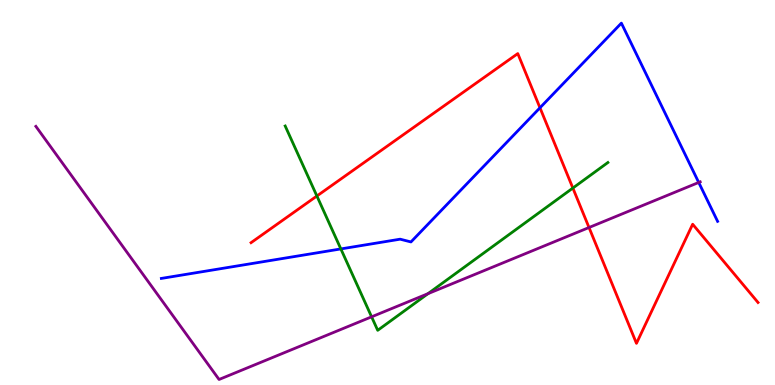[{'lines': ['blue', 'red'], 'intersections': [{'x': 6.97, 'y': 7.2}]}, {'lines': ['green', 'red'], 'intersections': [{'x': 4.09, 'y': 4.91}, {'x': 7.39, 'y': 5.12}]}, {'lines': ['purple', 'red'], 'intersections': [{'x': 7.6, 'y': 4.09}]}, {'lines': ['blue', 'green'], 'intersections': [{'x': 4.4, 'y': 3.53}]}, {'lines': ['blue', 'purple'], 'intersections': [{'x': 9.02, 'y': 5.26}]}, {'lines': ['green', 'purple'], 'intersections': [{'x': 4.79, 'y': 1.77}, {'x': 5.52, 'y': 2.37}]}]